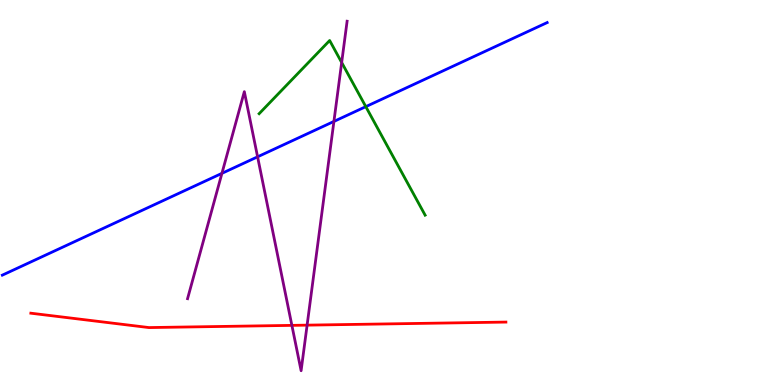[{'lines': ['blue', 'red'], 'intersections': []}, {'lines': ['green', 'red'], 'intersections': []}, {'lines': ['purple', 'red'], 'intersections': [{'x': 3.77, 'y': 1.55}, {'x': 3.96, 'y': 1.55}]}, {'lines': ['blue', 'green'], 'intersections': [{'x': 4.72, 'y': 7.23}]}, {'lines': ['blue', 'purple'], 'intersections': [{'x': 2.86, 'y': 5.5}, {'x': 3.32, 'y': 5.93}, {'x': 4.31, 'y': 6.85}]}, {'lines': ['green', 'purple'], 'intersections': [{'x': 4.41, 'y': 8.38}]}]